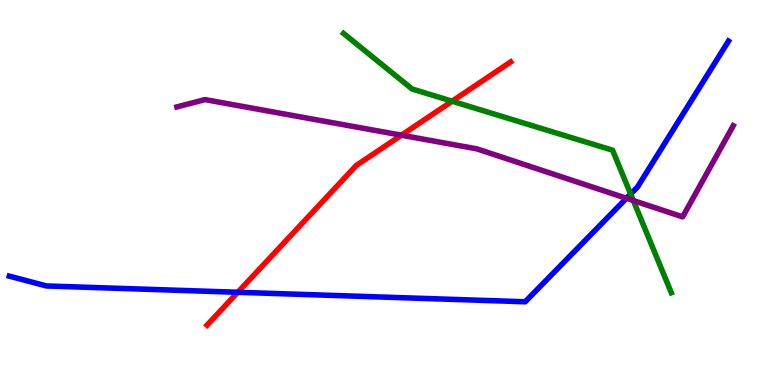[{'lines': ['blue', 'red'], 'intersections': [{'x': 3.07, 'y': 2.41}]}, {'lines': ['green', 'red'], 'intersections': [{'x': 5.83, 'y': 7.37}]}, {'lines': ['purple', 'red'], 'intersections': [{'x': 5.18, 'y': 6.49}]}, {'lines': ['blue', 'green'], 'intersections': [{'x': 8.14, 'y': 4.96}]}, {'lines': ['blue', 'purple'], 'intersections': [{'x': 8.08, 'y': 4.85}]}, {'lines': ['green', 'purple'], 'intersections': [{'x': 8.17, 'y': 4.79}]}]